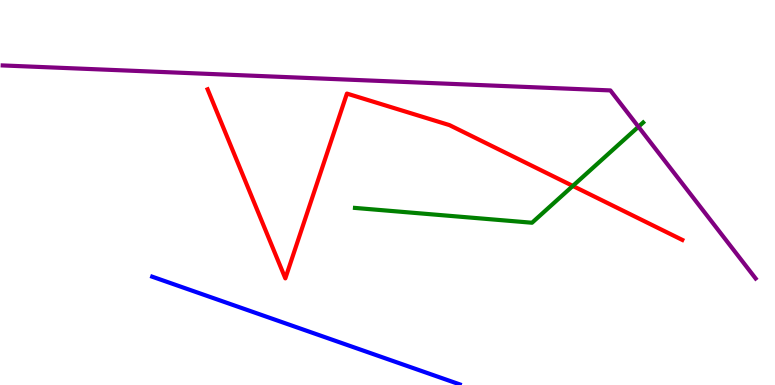[{'lines': ['blue', 'red'], 'intersections': []}, {'lines': ['green', 'red'], 'intersections': [{'x': 7.39, 'y': 5.17}]}, {'lines': ['purple', 'red'], 'intersections': []}, {'lines': ['blue', 'green'], 'intersections': []}, {'lines': ['blue', 'purple'], 'intersections': []}, {'lines': ['green', 'purple'], 'intersections': [{'x': 8.24, 'y': 6.71}]}]